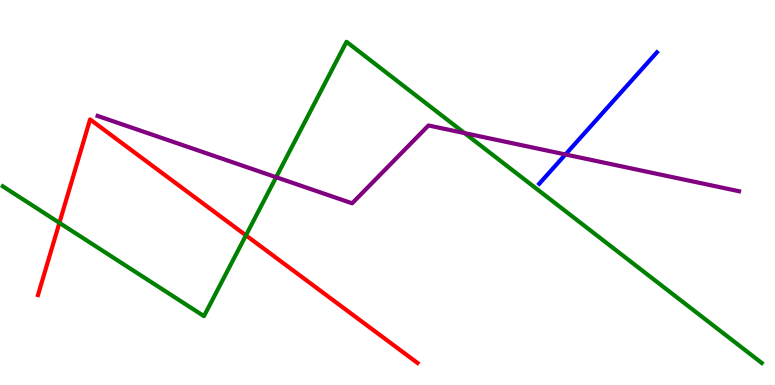[{'lines': ['blue', 'red'], 'intersections': []}, {'lines': ['green', 'red'], 'intersections': [{'x': 0.766, 'y': 4.21}, {'x': 3.17, 'y': 3.89}]}, {'lines': ['purple', 'red'], 'intersections': []}, {'lines': ['blue', 'green'], 'intersections': []}, {'lines': ['blue', 'purple'], 'intersections': [{'x': 7.3, 'y': 5.99}]}, {'lines': ['green', 'purple'], 'intersections': [{'x': 3.56, 'y': 5.4}, {'x': 5.99, 'y': 6.54}]}]